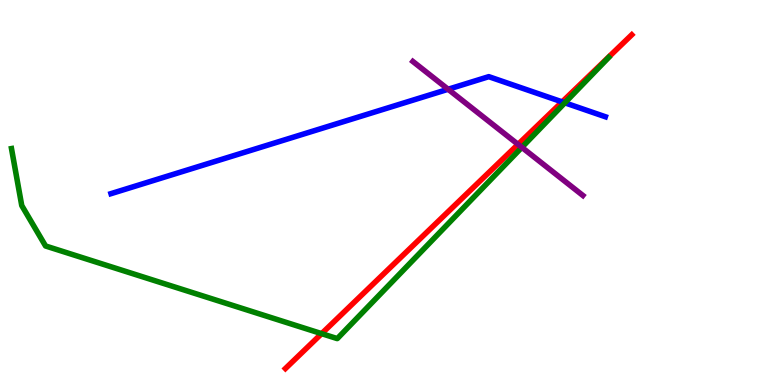[{'lines': ['blue', 'red'], 'intersections': [{'x': 7.25, 'y': 7.35}]}, {'lines': ['green', 'red'], 'intersections': [{'x': 4.15, 'y': 1.33}]}, {'lines': ['purple', 'red'], 'intersections': [{'x': 6.68, 'y': 6.25}]}, {'lines': ['blue', 'green'], 'intersections': [{'x': 7.29, 'y': 7.33}]}, {'lines': ['blue', 'purple'], 'intersections': [{'x': 5.78, 'y': 7.68}]}, {'lines': ['green', 'purple'], 'intersections': [{'x': 6.73, 'y': 6.17}]}]